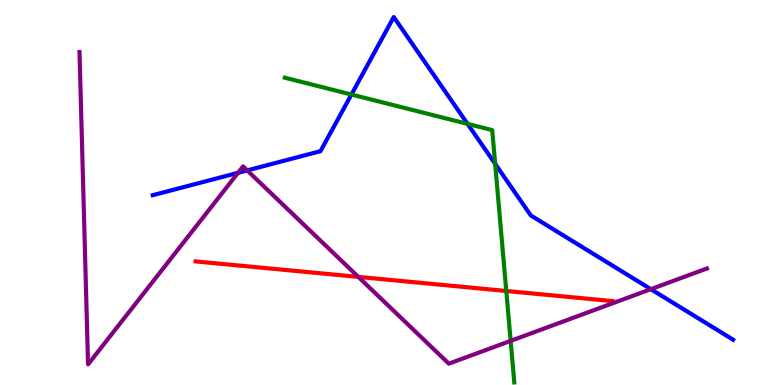[{'lines': ['blue', 'red'], 'intersections': []}, {'lines': ['green', 'red'], 'intersections': [{'x': 6.53, 'y': 2.44}]}, {'lines': ['purple', 'red'], 'intersections': [{'x': 4.62, 'y': 2.81}]}, {'lines': ['blue', 'green'], 'intersections': [{'x': 4.53, 'y': 7.54}, {'x': 6.03, 'y': 6.78}, {'x': 6.39, 'y': 5.74}]}, {'lines': ['blue', 'purple'], 'intersections': [{'x': 3.07, 'y': 5.51}, {'x': 3.19, 'y': 5.57}, {'x': 8.4, 'y': 2.49}]}, {'lines': ['green', 'purple'], 'intersections': [{'x': 6.59, 'y': 1.15}]}]